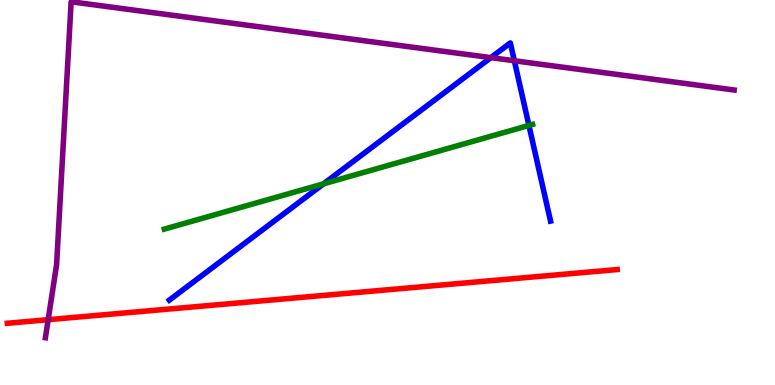[{'lines': ['blue', 'red'], 'intersections': []}, {'lines': ['green', 'red'], 'intersections': []}, {'lines': ['purple', 'red'], 'intersections': [{'x': 0.621, 'y': 1.7}]}, {'lines': ['blue', 'green'], 'intersections': [{'x': 4.17, 'y': 5.22}, {'x': 6.82, 'y': 6.74}]}, {'lines': ['blue', 'purple'], 'intersections': [{'x': 6.33, 'y': 8.5}, {'x': 6.64, 'y': 8.42}]}, {'lines': ['green', 'purple'], 'intersections': []}]